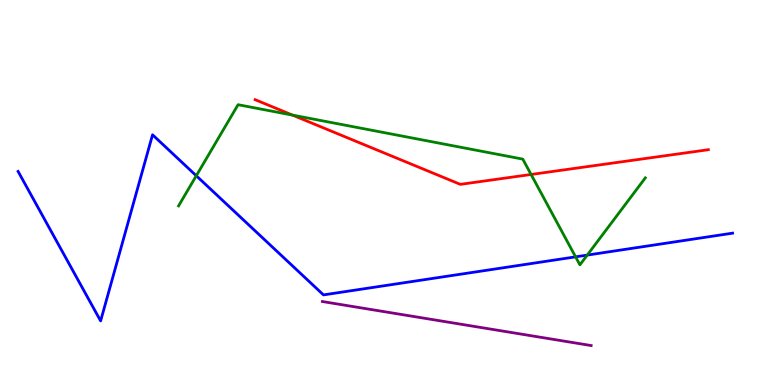[{'lines': ['blue', 'red'], 'intersections': []}, {'lines': ['green', 'red'], 'intersections': [{'x': 3.77, 'y': 7.01}, {'x': 6.85, 'y': 5.47}]}, {'lines': ['purple', 'red'], 'intersections': []}, {'lines': ['blue', 'green'], 'intersections': [{'x': 2.53, 'y': 5.44}, {'x': 7.43, 'y': 3.33}, {'x': 7.58, 'y': 3.37}]}, {'lines': ['blue', 'purple'], 'intersections': []}, {'lines': ['green', 'purple'], 'intersections': []}]